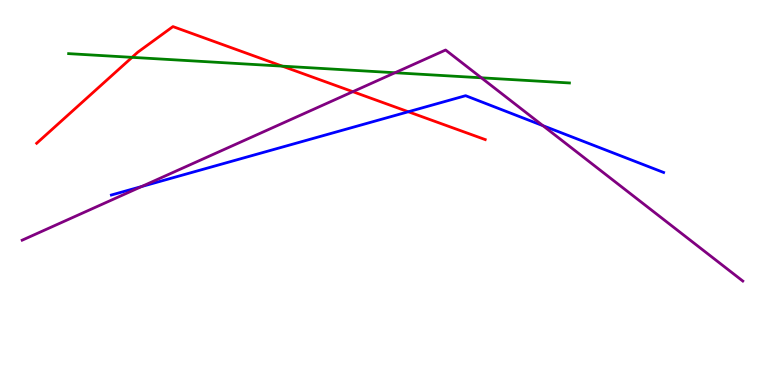[{'lines': ['blue', 'red'], 'intersections': [{'x': 5.27, 'y': 7.1}]}, {'lines': ['green', 'red'], 'intersections': [{'x': 1.7, 'y': 8.51}, {'x': 3.64, 'y': 8.28}]}, {'lines': ['purple', 'red'], 'intersections': [{'x': 4.55, 'y': 7.62}]}, {'lines': ['blue', 'green'], 'intersections': []}, {'lines': ['blue', 'purple'], 'intersections': [{'x': 1.83, 'y': 5.16}, {'x': 7.01, 'y': 6.74}]}, {'lines': ['green', 'purple'], 'intersections': [{'x': 5.1, 'y': 8.11}, {'x': 6.21, 'y': 7.98}]}]